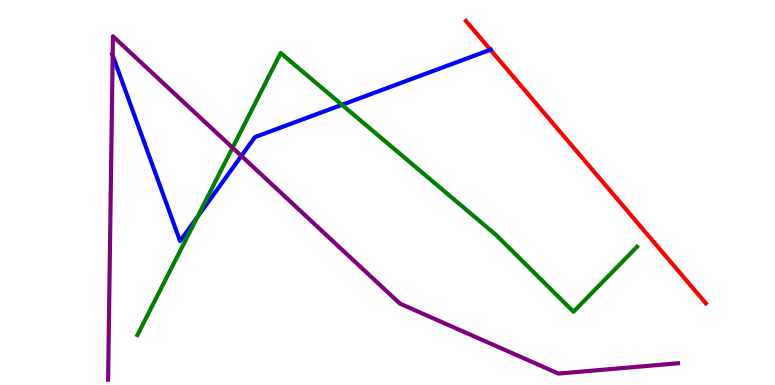[{'lines': ['blue', 'red'], 'intersections': [{'x': 6.33, 'y': 8.71}]}, {'lines': ['green', 'red'], 'intersections': []}, {'lines': ['purple', 'red'], 'intersections': []}, {'lines': ['blue', 'green'], 'intersections': [{'x': 2.55, 'y': 4.36}, {'x': 4.41, 'y': 7.28}]}, {'lines': ['blue', 'purple'], 'intersections': [{'x': 1.45, 'y': 8.56}, {'x': 3.11, 'y': 5.95}]}, {'lines': ['green', 'purple'], 'intersections': [{'x': 3.0, 'y': 6.16}]}]